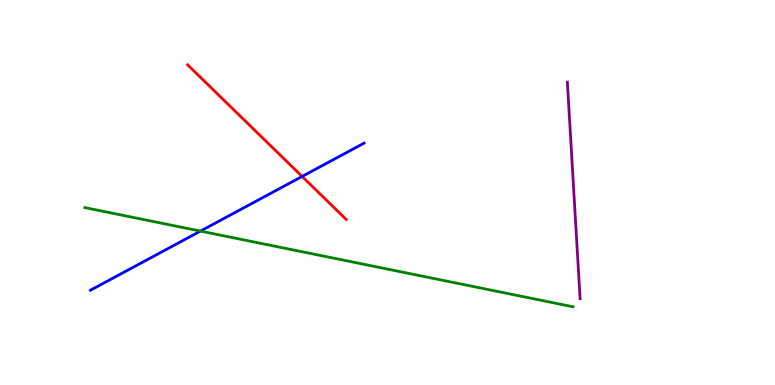[{'lines': ['blue', 'red'], 'intersections': [{'x': 3.9, 'y': 5.42}]}, {'lines': ['green', 'red'], 'intersections': []}, {'lines': ['purple', 'red'], 'intersections': []}, {'lines': ['blue', 'green'], 'intersections': [{'x': 2.59, 'y': 4.0}]}, {'lines': ['blue', 'purple'], 'intersections': []}, {'lines': ['green', 'purple'], 'intersections': []}]